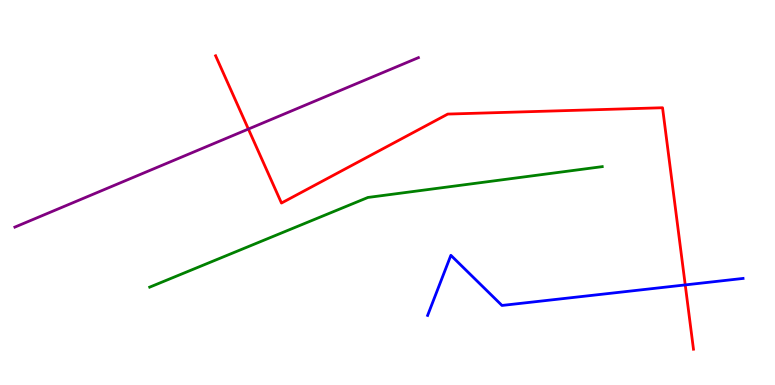[{'lines': ['blue', 'red'], 'intersections': [{'x': 8.84, 'y': 2.6}]}, {'lines': ['green', 'red'], 'intersections': []}, {'lines': ['purple', 'red'], 'intersections': [{'x': 3.2, 'y': 6.65}]}, {'lines': ['blue', 'green'], 'intersections': []}, {'lines': ['blue', 'purple'], 'intersections': []}, {'lines': ['green', 'purple'], 'intersections': []}]